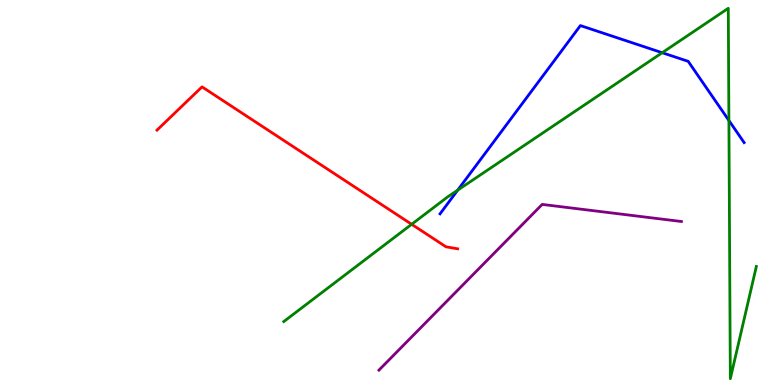[{'lines': ['blue', 'red'], 'intersections': []}, {'lines': ['green', 'red'], 'intersections': [{'x': 5.31, 'y': 4.17}]}, {'lines': ['purple', 'red'], 'intersections': []}, {'lines': ['blue', 'green'], 'intersections': [{'x': 5.91, 'y': 5.06}, {'x': 8.54, 'y': 8.63}, {'x': 9.41, 'y': 6.87}]}, {'lines': ['blue', 'purple'], 'intersections': []}, {'lines': ['green', 'purple'], 'intersections': []}]